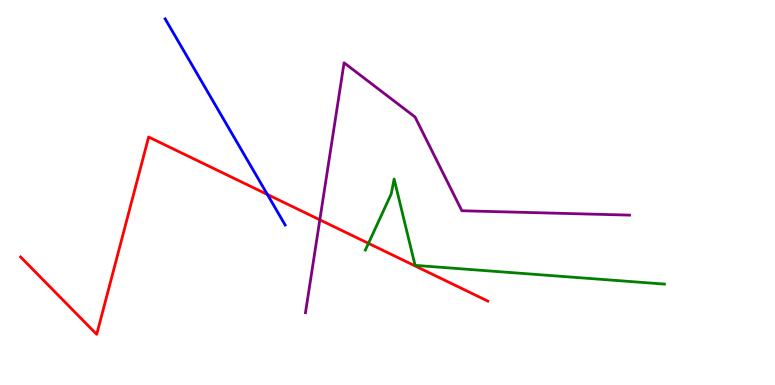[{'lines': ['blue', 'red'], 'intersections': [{'x': 3.45, 'y': 4.95}]}, {'lines': ['green', 'red'], 'intersections': [{'x': 4.75, 'y': 3.68}]}, {'lines': ['purple', 'red'], 'intersections': [{'x': 4.13, 'y': 4.29}]}, {'lines': ['blue', 'green'], 'intersections': []}, {'lines': ['blue', 'purple'], 'intersections': []}, {'lines': ['green', 'purple'], 'intersections': []}]